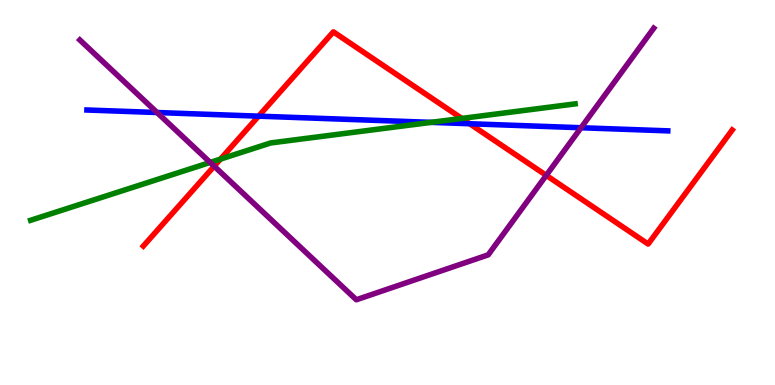[{'lines': ['blue', 'red'], 'intersections': [{'x': 3.34, 'y': 6.98}, {'x': 6.06, 'y': 6.79}]}, {'lines': ['green', 'red'], 'intersections': [{'x': 2.84, 'y': 5.87}, {'x': 5.96, 'y': 6.92}]}, {'lines': ['purple', 'red'], 'intersections': [{'x': 2.76, 'y': 5.68}, {'x': 7.05, 'y': 5.45}]}, {'lines': ['blue', 'green'], 'intersections': [{'x': 5.56, 'y': 6.82}]}, {'lines': ['blue', 'purple'], 'intersections': [{'x': 2.03, 'y': 7.08}, {'x': 7.5, 'y': 6.68}]}, {'lines': ['green', 'purple'], 'intersections': [{'x': 2.71, 'y': 5.78}]}]